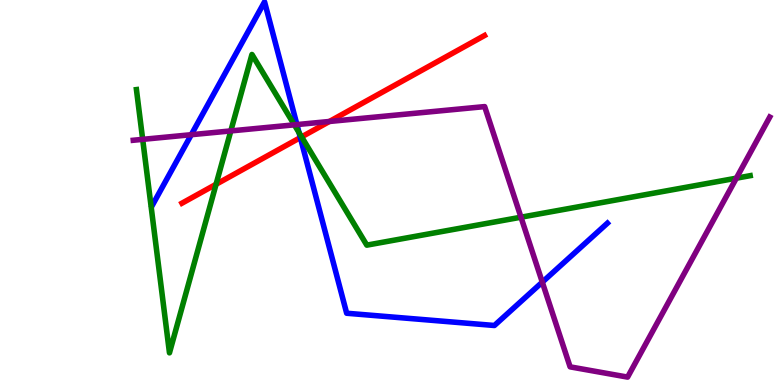[{'lines': ['blue', 'red'], 'intersections': [{'x': 3.88, 'y': 6.43}]}, {'lines': ['green', 'red'], 'intersections': [{'x': 2.79, 'y': 5.21}, {'x': 3.89, 'y': 6.44}]}, {'lines': ['purple', 'red'], 'intersections': [{'x': 4.25, 'y': 6.84}]}, {'lines': ['blue', 'green'], 'intersections': [{'x': 3.86, 'y': 6.55}]}, {'lines': ['blue', 'purple'], 'intersections': [{'x': 2.47, 'y': 6.5}, {'x': 3.83, 'y': 6.76}, {'x': 7.0, 'y': 2.67}]}, {'lines': ['green', 'purple'], 'intersections': [{'x': 1.84, 'y': 6.38}, {'x': 2.98, 'y': 6.6}, {'x': 3.8, 'y': 6.76}, {'x': 6.72, 'y': 4.36}, {'x': 9.5, 'y': 5.37}]}]